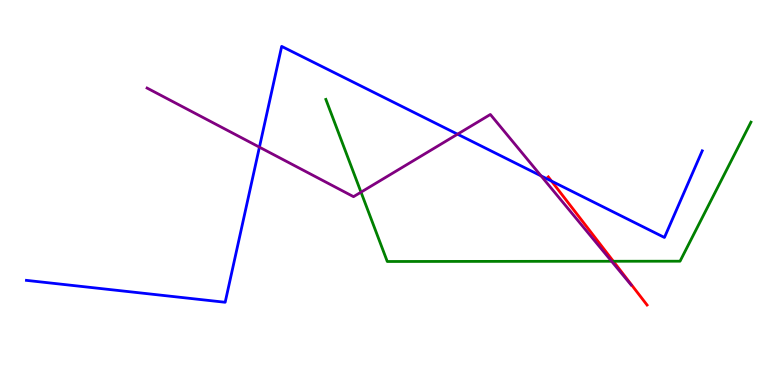[{'lines': ['blue', 'red'], 'intersections': [{'x': 7.12, 'y': 5.3}]}, {'lines': ['green', 'red'], 'intersections': [{'x': 7.91, 'y': 3.21}]}, {'lines': ['purple', 'red'], 'intersections': []}, {'lines': ['blue', 'green'], 'intersections': []}, {'lines': ['blue', 'purple'], 'intersections': [{'x': 3.35, 'y': 6.18}, {'x': 5.9, 'y': 6.51}, {'x': 6.98, 'y': 5.43}]}, {'lines': ['green', 'purple'], 'intersections': [{'x': 4.66, 'y': 5.01}, {'x': 7.89, 'y': 3.21}]}]